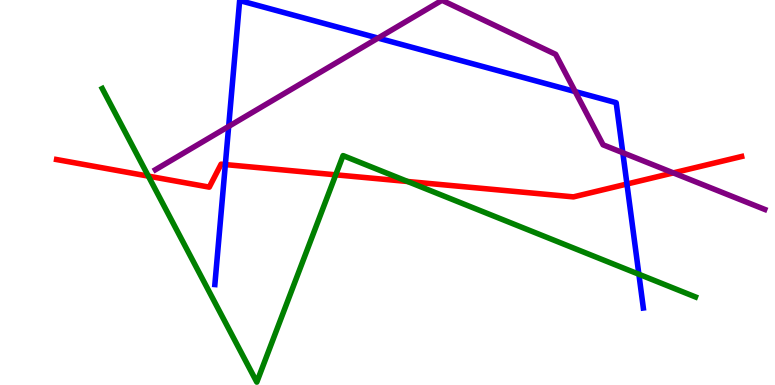[{'lines': ['blue', 'red'], 'intersections': [{'x': 2.91, 'y': 5.73}, {'x': 8.09, 'y': 5.22}]}, {'lines': ['green', 'red'], 'intersections': [{'x': 1.91, 'y': 5.43}, {'x': 4.33, 'y': 5.46}, {'x': 5.26, 'y': 5.29}]}, {'lines': ['purple', 'red'], 'intersections': [{'x': 8.69, 'y': 5.51}]}, {'lines': ['blue', 'green'], 'intersections': [{'x': 8.24, 'y': 2.88}]}, {'lines': ['blue', 'purple'], 'intersections': [{'x': 2.95, 'y': 6.72}, {'x': 4.88, 'y': 9.01}, {'x': 7.42, 'y': 7.62}, {'x': 8.04, 'y': 6.03}]}, {'lines': ['green', 'purple'], 'intersections': []}]